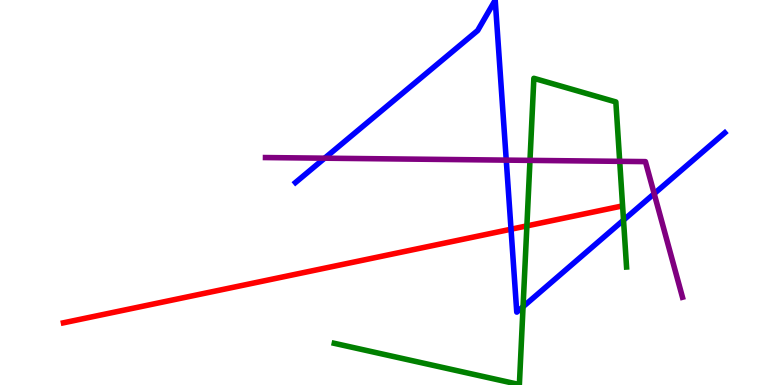[{'lines': ['blue', 'red'], 'intersections': [{'x': 6.59, 'y': 4.05}]}, {'lines': ['green', 'red'], 'intersections': [{'x': 6.8, 'y': 4.13}]}, {'lines': ['purple', 'red'], 'intersections': []}, {'lines': ['blue', 'green'], 'intersections': [{'x': 6.75, 'y': 2.03}, {'x': 8.05, 'y': 4.28}]}, {'lines': ['blue', 'purple'], 'intersections': [{'x': 4.19, 'y': 5.89}, {'x': 6.53, 'y': 5.84}, {'x': 8.44, 'y': 4.97}]}, {'lines': ['green', 'purple'], 'intersections': [{'x': 6.84, 'y': 5.83}, {'x': 8.0, 'y': 5.81}]}]